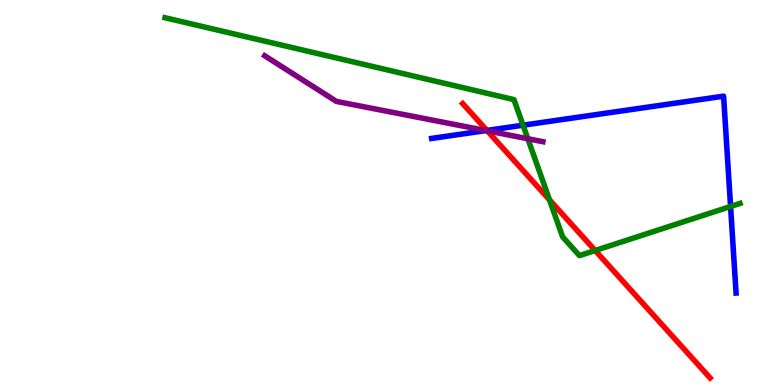[{'lines': ['blue', 'red'], 'intersections': [{'x': 6.28, 'y': 6.61}]}, {'lines': ['green', 'red'], 'intersections': [{'x': 7.09, 'y': 4.81}, {'x': 7.68, 'y': 3.49}]}, {'lines': ['purple', 'red'], 'intersections': [{'x': 6.29, 'y': 6.6}]}, {'lines': ['blue', 'green'], 'intersections': [{'x': 6.75, 'y': 6.75}, {'x': 9.43, 'y': 4.64}]}, {'lines': ['blue', 'purple'], 'intersections': [{'x': 6.27, 'y': 6.61}]}, {'lines': ['green', 'purple'], 'intersections': [{'x': 6.81, 'y': 6.4}]}]